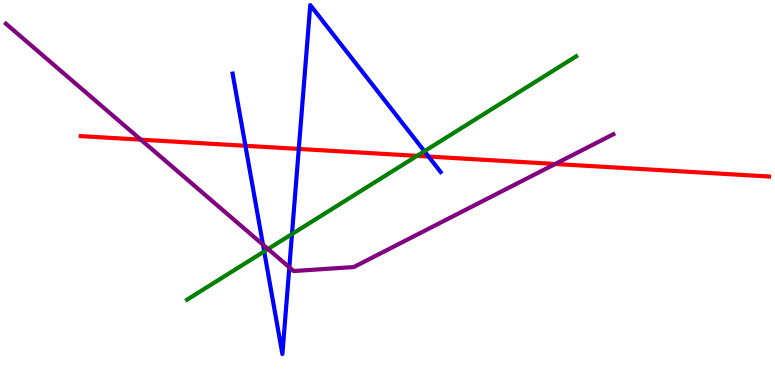[{'lines': ['blue', 'red'], 'intersections': [{'x': 3.17, 'y': 6.21}, {'x': 3.86, 'y': 6.13}, {'x': 5.53, 'y': 5.93}]}, {'lines': ['green', 'red'], 'intersections': [{'x': 5.38, 'y': 5.95}]}, {'lines': ['purple', 'red'], 'intersections': [{'x': 1.82, 'y': 6.37}, {'x': 7.16, 'y': 5.74}]}, {'lines': ['blue', 'green'], 'intersections': [{'x': 3.41, 'y': 3.47}, {'x': 3.77, 'y': 3.92}, {'x': 5.48, 'y': 6.07}]}, {'lines': ['blue', 'purple'], 'intersections': [{'x': 3.39, 'y': 3.65}, {'x': 3.73, 'y': 3.06}]}, {'lines': ['green', 'purple'], 'intersections': [{'x': 3.46, 'y': 3.53}]}]